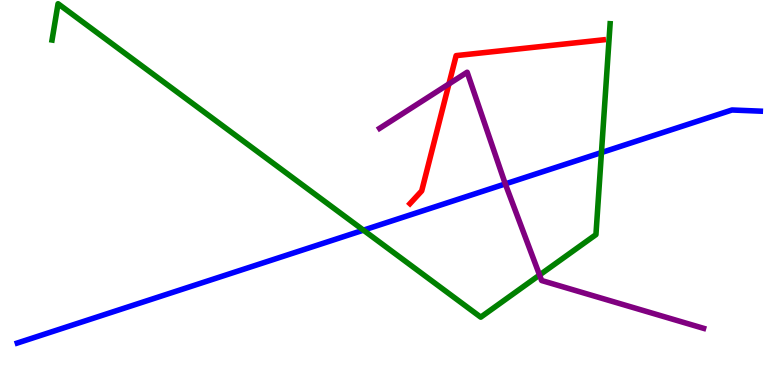[{'lines': ['blue', 'red'], 'intersections': []}, {'lines': ['green', 'red'], 'intersections': []}, {'lines': ['purple', 'red'], 'intersections': [{'x': 5.79, 'y': 7.82}]}, {'lines': ['blue', 'green'], 'intersections': [{'x': 4.69, 'y': 4.02}, {'x': 7.76, 'y': 6.04}]}, {'lines': ['blue', 'purple'], 'intersections': [{'x': 6.52, 'y': 5.22}]}, {'lines': ['green', 'purple'], 'intersections': [{'x': 6.96, 'y': 2.86}]}]